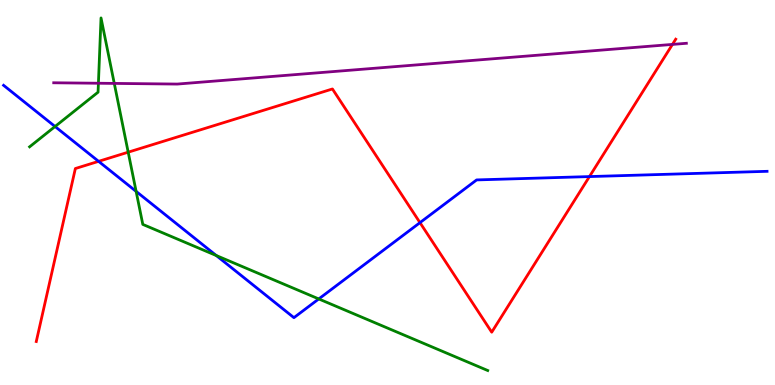[{'lines': ['blue', 'red'], 'intersections': [{'x': 1.27, 'y': 5.81}, {'x': 5.42, 'y': 4.22}, {'x': 7.61, 'y': 5.41}]}, {'lines': ['green', 'red'], 'intersections': [{'x': 1.65, 'y': 6.05}]}, {'lines': ['purple', 'red'], 'intersections': [{'x': 8.68, 'y': 8.85}]}, {'lines': ['blue', 'green'], 'intersections': [{'x': 0.71, 'y': 6.71}, {'x': 1.76, 'y': 5.03}, {'x': 2.79, 'y': 3.36}, {'x': 4.11, 'y': 2.24}]}, {'lines': ['blue', 'purple'], 'intersections': []}, {'lines': ['green', 'purple'], 'intersections': [{'x': 1.27, 'y': 7.84}, {'x': 1.47, 'y': 7.83}]}]